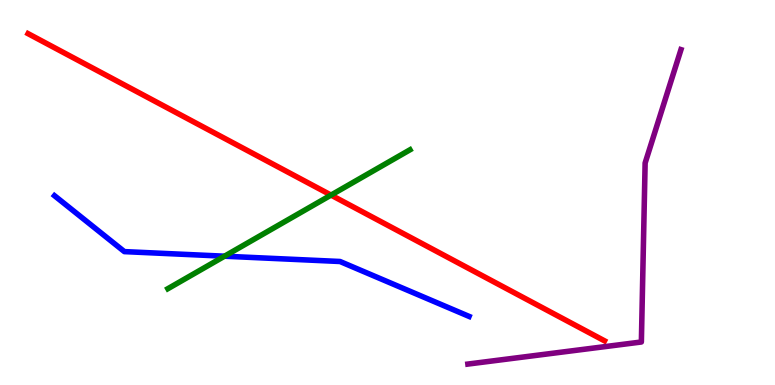[{'lines': ['blue', 'red'], 'intersections': []}, {'lines': ['green', 'red'], 'intersections': [{'x': 4.27, 'y': 4.93}]}, {'lines': ['purple', 'red'], 'intersections': []}, {'lines': ['blue', 'green'], 'intersections': [{'x': 2.9, 'y': 3.35}]}, {'lines': ['blue', 'purple'], 'intersections': []}, {'lines': ['green', 'purple'], 'intersections': []}]